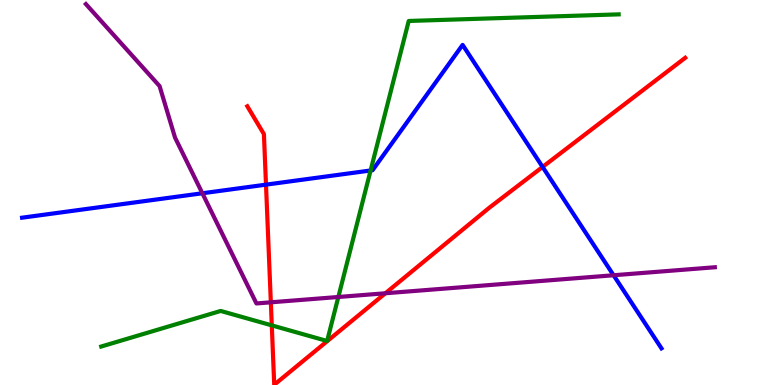[{'lines': ['blue', 'red'], 'intersections': [{'x': 3.43, 'y': 5.2}, {'x': 7.0, 'y': 5.66}]}, {'lines': ['green', 'red'], 'intersections': [{'x': 3.51, 'y': 1.55}]}, {'lines': ['purple', 'red'], 'intersections': [{'x': 3.49, 'y': 2.15}, {'x': 4.97, 'y': 2.38}]}, {'lines': ['blue', 'green'], 'intersections': [{'x': 4.78, 'y': 5.57}]}, {'lines': ['blue', 'purple'], 'intersections': [{'x': 2.61, 'y': 4.98}, {'x': 7.92, 'y': 2.85}]}, {'lines': ['green', 'purple'], 'intersections': [{'x': 4.37, 'y': 2.29}]}]